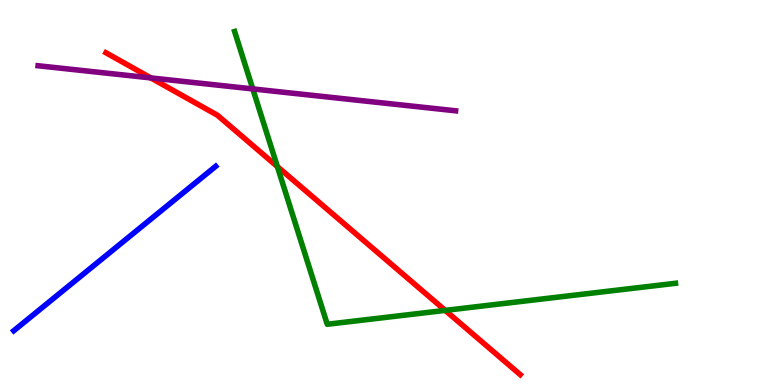[{'lines': ['blue', 'red'], 'intersections': []}, {'lines': ['green', 'red'], 'intersections': [{'x': 3.58, 'y': 5.67}, {'x': 5.75, 'y': 1.94}]}, {'lines': ['purple', 'red'], 'intersections': [{'x': 1.95, 'y': 7.98}]}, {'lines': ['blue', 'green'], 'intersections': []}, {'lines': ['blue', 'purple'], 'intersections': []}, {'lines': ['green', 'purple'], 'intersections': [{'x': 3.26, 'y': 7.69}]}]